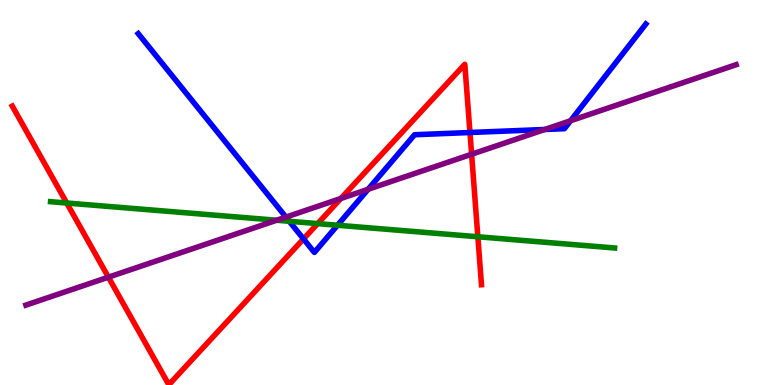[{'lines': ['blue', 'red'], 'intersections': [{'x': 3.92, 'y': 3.79}, {'x': 6.06, 'y': 6.56}]}, {'lines': ['green', 'red'], 'intersections': [{'x': 0.861, 'y': 4.73}, {'x': 4.1, 'y': 4.19}, {'x': 6.17, 'y': 3.85}]}, {'lines': ['purple', 'red'], 'intersections': [{'x': 1.4, 'y': 2.8}, {'x': 4.4, 'y': 4.84}, {'x': 6.09, 'y': 5.99}]}, {'lines': ['blue', 'green'], 'intersections': [{'x': 3.73, 'y': 4.25}, {'x': 4.36, 'y': 4.15}]}, {'lines': ['blue', 'purple'], 'intersections': [{'x': 3.69, 'y': 4.36}, {'x': 4.75, 'y': 5.08}, {'x': 7.03, 'y': 6.64}, {'x': 7.36, 'y': 6.86}]}, {'lines': ['green', 'purple'], 'intersections': [{'x': 3.57, 'y': 4.28}]}]